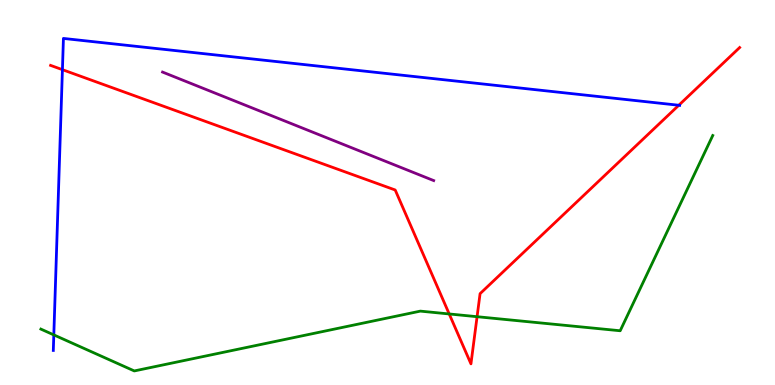[{'lines': ['blue', 'red'], 'intersections': [{'x': 0.805, 'y': 8.19}, {'x': 8.76, 'y': 7.27}]}, {'lines': ['green', 'red'], 'intersections': [{'x': 5.8, 'y': 1.85}, {'x': 6.16, 'y': 1.77}]}, {'lines': ['purple', 'red'], 'intersections': []}, {'lines': ['blue', 'green'], 'intersections': [{'x': 0.694, 'y': 1.3}]}, {'lines': ['blue', 'purple'], 'intersections': []}, {'lines': ['green', 'purple'], 'intersections': []}]